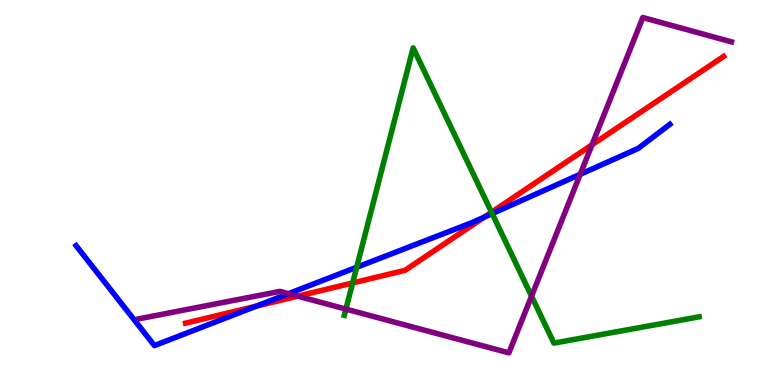[{'lines': ['blue', 'red'], 'intersections': [{'x': 3.31, 'y': 2.05}, {'x': 6.25, 'y': 4.36}]}, {'lines': ['green', 'red'], 'intersections': [{'x': 4.55, 'y': 2.65}, {'x': 6.34, 'y': 4.49}]}, {'lines': ['purple', 'red'], 'intersections': [{'x': 3.84, 'y': 2.31}, {'x': 7.64, 'y': 6.24}]}, {'lines': ['blue', 'green'], 'intersections': [{'x': 4.6, 'y': 3.06}, {'x': 6.35, 'y': 4.45}]}, {'lines': ['blue', 'purple'], 'intersections': [{'x': 3.72, 'y': 2.37}, {'x': 7.49, 'y': 5.47}]}, {'lines': ['green', 'purple'], 'intersections': [{'x': 4.46, 'y': 1.97}, {'x': 6.86, 'y': 2.31}]}]